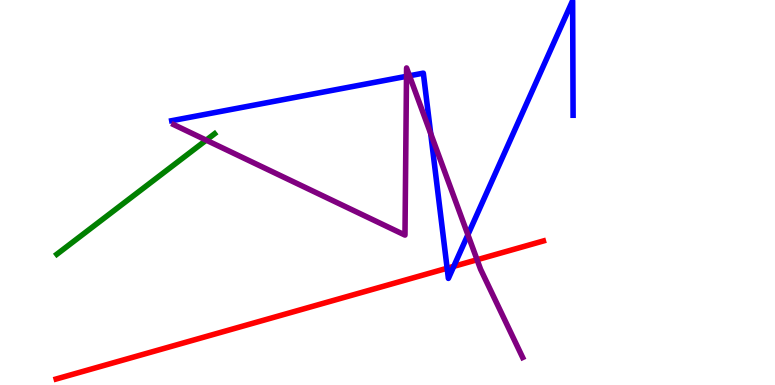[{'lines': ['blue', 'red'], 'intersections': [{'x': 5.77, 'y': 3.03}, {'x': 5.86, 'y': 3.08}]}, {'lines': ['green', 'red'], 'intersections': []}, {'lines': ['purple', 'red'], 'intersections': [{'x': 6.16, 'y': 3.25}]}, {'lines': ['blue', 'green'], 'intersections': []}, {'lines': ['blue', 'purple'], 'intersections': [{'x': 5.25, 'y': 8.02}, {'x': 5.28, 'y': 8.03}, {'x': 5.56, 'y': 6.53}, {'x': 6.04, 'y': 3.9}]}, {'lines': ['green', 'purple'], 'intersections': [{'x': 2.66, 'y': 6.36}]}]